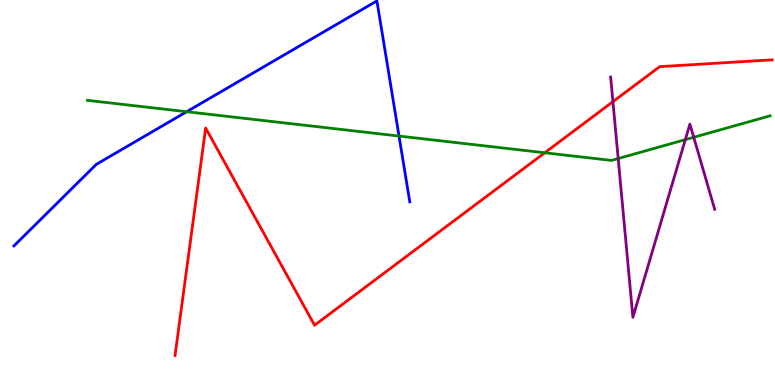[{'lines': ['blue', 'red'], 'intersections': []}, {'lines': ['green', 'red'], 'intersections': [{'x': 7.03, 'y': 6.03}]}, {'lines': ['purple', 'red'], 'intersections': [{'x': 7.91, 'y': 7.36}]}, {'lines': ['blue', 'green'], 'intersections': [{'x': 2.41, 'y': 7.1}, {'x': 5.15, 'y': 6.47}]}, {'lines': ['blue', 'purple'], 'intersections': []}, {'lines': ['green', 'purple'], 'intersections': [{'x': 7.98, 'y': 5.88}, {'x': 8.84, 'y': 6.37}, {'x': 8.95, 'y': 6.43}]}]